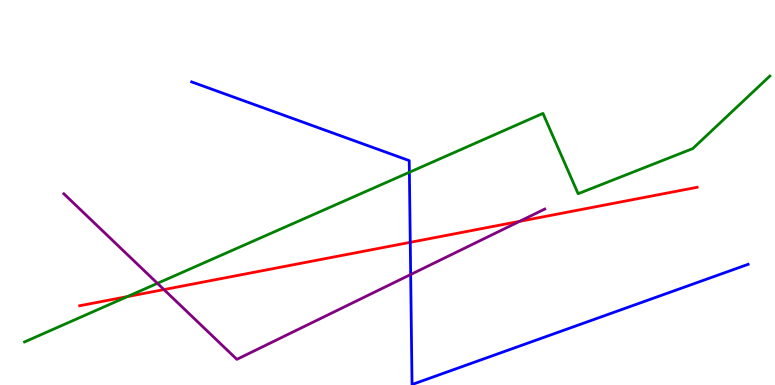[{'lines': ['blue', 'red'], 'intersections': [{'x': 5.29, 'y': 3.71}]}, {'lines': ['green', 'red'], 'intersections': [{'x': 1.64, 'y': 2.3}]}, {'lines': ['purple', 'red'], 'intersections': [{'x': 2.12, 'y': 2.48}, {'x': 6.7, 'y': 4.25}]}, {'lines': ['blue', 'green'], 'intersections': [{'x': 5.28, 'y': 5.53}]}, {'lines': ['blue', 'purple'], 'intersections': [{'x': 5.3, 'y': 2.87}]}, {'lines': ['green', 'purple'], 'intersections': [{'x': 2.03, 'y': 2.64}]}]